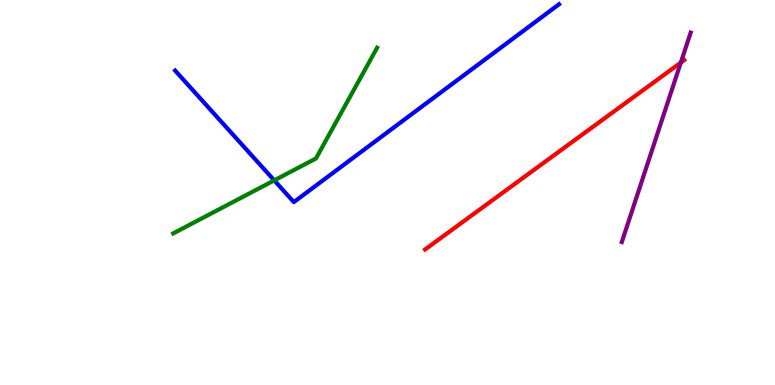[{'lines': ['blue', 'red'], 'intersections': []}, {'lines': ['green', 'red'], 'intersections': []}, {'lines': ['purple', 'red'], 'intersections': [{'x': 8.78, 'y': 8.37}]}, {'lines': ['blue', 'green'], 'intersections': [{'x': 3.54, 'y': 5.31}]}, {'lines': ['blue', 'purple'], 'intersections': []}, {'lines': ['green', 'purple'], 'intersections': []}]